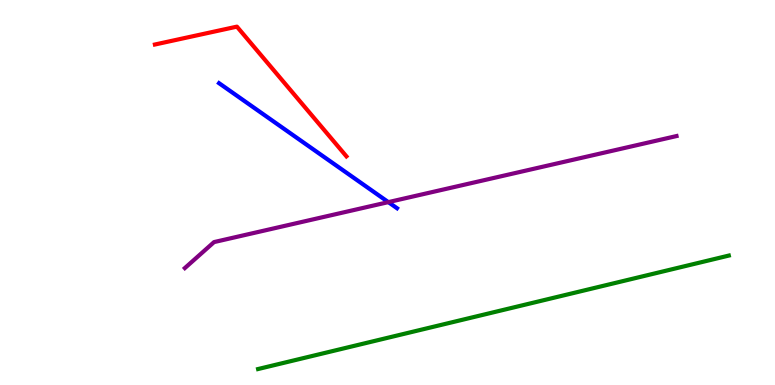[{'lines': ['blue', 'red'], 'intersections': []}, {'lines': ['green', 'red'], 'intersections': []}, {'lines': ['purple', 'red'], 'intersections': []}, {'lines': ['blue', 'green'], 'intersections': []}, {'lines': ['blue', 'purple'], 'intersections': [{'x': 5.01, 'y': 4.75}]}, {'lines': ['green', 'purple'], 'intersections': []}]